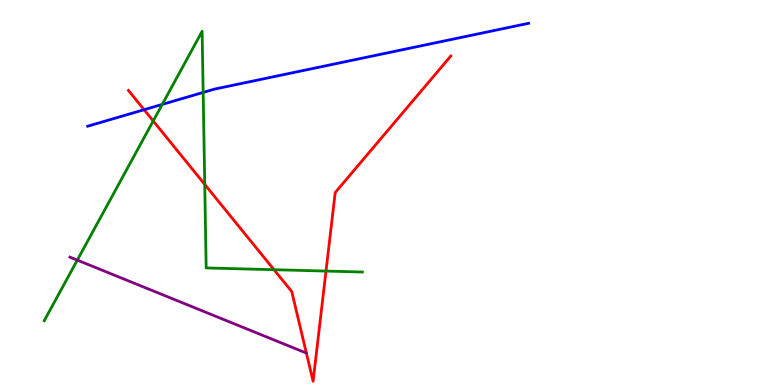[{'lines': ['blue', 'red'], 'intersections': [{'x': 1.86, 'y': 7.15}]}, {'lines': ['green', 'red'], 'intersections': [{'x': 1.98, 'y': 6.86}, {'x': 2.64, 'y': 5.21}, {'x': 3.54, 'y': 2.99}, {'x': 4.21, 'y': 2.96}]}, {'lines': ['purple', 'red'], 'intersections': []}, {'lines': ['blue', 'green'], 'intersections': [{'x': 2.09, 'y': 7.29}, {'x': 2.62, 'y': 7.6}]}, {'lines': ['blue', 'purple'], 'intersections': []}, {'lines': ['green', 'purple'], 'intersections': [{'x': 0.997, 'y': 3.24}]}]